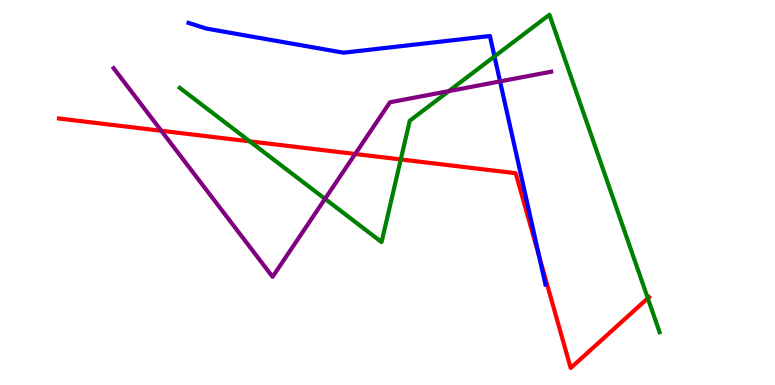[{'lines': ['blue', 'red'], 'intersections': [{'x': 6.96, 'y': 3.35}]}, {'lines': ['green', 'red'], 'intersections': [{'x': 3.22, 'y': 6.33}, {'x': 5.17, 'y': 5.86}, {'x': 8.36, 'y': 2.25}]}, {'lines': ['purple', 'red'], 'intersections': [{'x': 2.08, 'y': 6.6}, {'x': 4.58, 'y': 6.0}]}, {'lines': ['blue', 'green'], 'intersections': [{'x': 6.38, 'y': 8.53}]}, {'lines': ['blue', 'purple'], 'intersections': [{'x': 6.45, 'y': 7.89}]}, {'lines': ['green', 'purple'], 'intersections': [{'x': 4.19, 'y': 4.83}, {'x': 5.79, 'y': 7.63}]}]